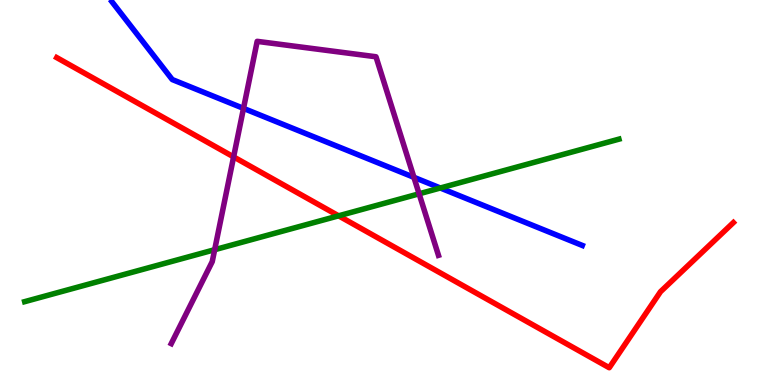[{'lines': ['blue', 'red'], 'intersections': []}, {'lines': ['green', 'red'], 'intersections': [{'x': 4.37, 'y': 4.39}]}, {'lines': ['purple', 'red'], 'intersections': [{'x': 3.01, 'y': 5.93}]}, {'lines': ['blue', 'green'], 'intersections': [{'x': 5.68, 'y': 5.12}]}, {'lines': ['blue', 'purple'], 'intersections': [{'x': 3.14, 'y': 7.19}, {'x': 5.34, 'y': 5.39}]}, {'lines': ['green', 'purple'], 'intersections': [{'x': 2.77, 'y': 3.51}, {'x': 5.41, 'y': 4.97}]}]